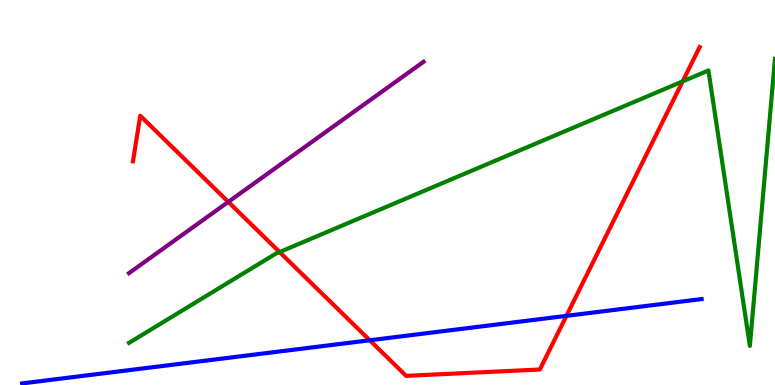[{'lines': ['blue', 'red'], 'intersections': [{'x': 4.77, 'y': 1.16}, {'x': 7.31, 'y': 1.8}]}, {'lines': ['green', 'red'], 'intersections': [{'x': 3.61, 'y': 3.45}, {'x': 8.81, 'y': 7.89}]}, {'lines': ['purple', 'red'], 'intersections': [{'x': 2.95, 'y': 4.76}]}, {'lines': ['blue', 'green'], 'intersections': []}, {'lines': ['blue', 'purple'], 'intersections': []}, {'lines': ['green', 'purple'], 'intersections': []}]